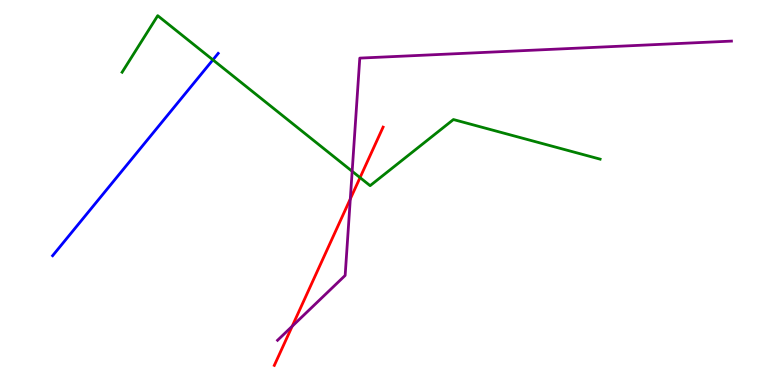[{'lines': ['blue', 'red'], 'intersections': []}, {'lines': ['green', 'red'], 'intersections': [{'x': 4.65, 'y': 5.39}]}, {'lines': ['purple', 'red'], 'intersections': [{'x': 3.77, 'y': 1.53}, {'x': 4.52, 'y': 4.83}]}, {'lines': ['blue', 'green'], 'intersections': [{'x': 2.75, 'y': 8.45}]}, {'lines': ['blue', 'purple'], 'intersections': []}, {'lines': ['green', 'purple'], 'intersections': [{'x': 4.54, 'y': 5.55}]}]